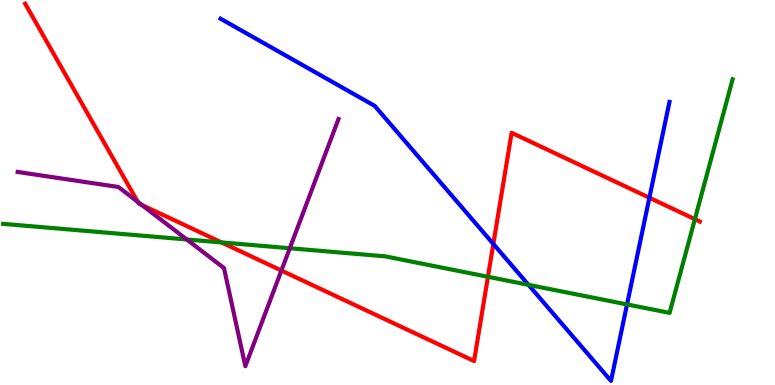[{'lines': ['blue', 'red'], 'intersections': [{'x': 6.37, 'y': 3.66}, {'x': 8.38, 'y': 4.86}]}, {'lines': ['green', 'red'], 'intersections': [{'x': 2.86, 'y': 3.7}, {'x': 6.3, 'y': 2.81}, {'x': 8.97, 'y': 4.31}]}, {'lines': ['purple', 'red'], 'intersections': [{'x': 1.78, 'y': 4.76}, {'x': 1.83, 'y': 4.68}, {'x': 3.63, 'y': 2.97}]}, {'lines': ['blue', 'green'], 'intersections': [{'x': 6.82, 'y': 2.6}, {'x': 8.09, 'y': 2.09}]}, {'lines': ['blue', 'purple'], 'intersections': []}, {'lines': ['green', 'purple'], 'intersections': [{'x': 2.41, 'y': 3.78}, {'x': 3.74, 'y': 3.55}]}]